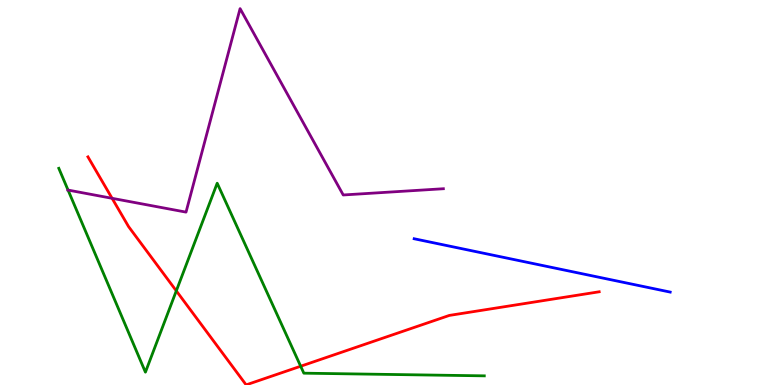[{'lines': ['blue', 'red'], 'intersections': []}, {'lines': ['green', 'red'], 'intersections': [{'x': 2.27, 'y': 2.45}, {'x': 3.88, 'y': 0.487}]}, {'lines': ['purple', 'red'], 'intersections': [{'x': 1.45, 'y': 4.85}]}, {'lines': ['blue', 'green'], 'intersections': []}, {'lines': ['blue', 'purple'], 'intersections': []}, {'lines': ['green', 'purple'], 'intersections': [{'x': 0.878, 'y': 5.06}]}]